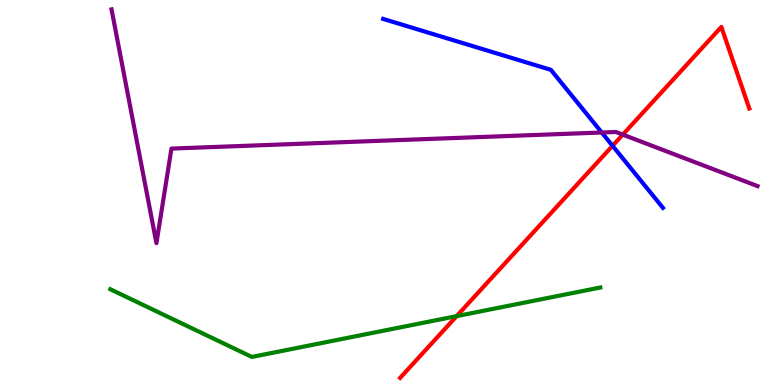[{'lines': ['blue', 'red'], 'intersections': [{'x': 7.9, 'y': 6.21}]}, {'lines': ['green', 'red'], 'intersections': [{'x': 5.89, 'y': 1.79}]}, {'lines': ['purple', 'red'], 'intersections': [{'x': 8.04, 'y': 6.5}]}, {'lines': ['blue', 'green'], 'intersections': []}, {'lines': ['blue', 'purple'], 'intersections': [{'x': 7.76, 'y': 6.56}]}, {'lines': ['green', 'purple'], 'intersections': []}]